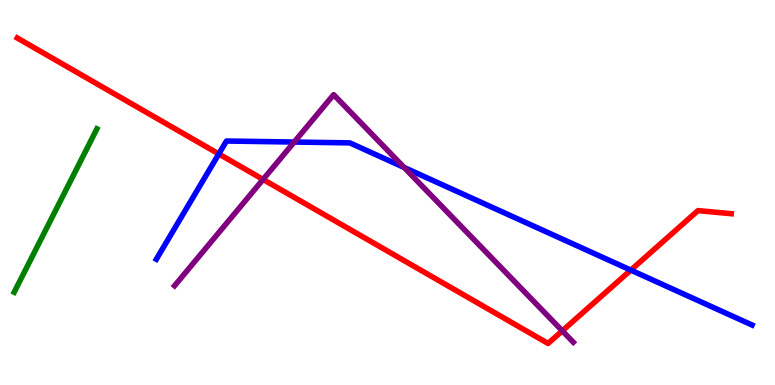[{'lines': ['blue', 'red'], 'intersections': [{'x': 2.82, 'y': 6.0}, {'x': 8.14, 'y': 2.98}]}, {'lines': ['green', 'red'], 'intersections': []}, {'lines': ['purple', 'red'], 'intersections': [{'x': 3.39, 'y': 5.34}, {'x': 7.26, 'y': 1.41}]}, {'lines': ['blue', 'green'], 'intersections': []}, {'lines': ['blue', 'purple'], 'intersections': [{'x': 3.8, 'y': 6.31}, {'x': 5.21, 'y': 5.65}]}, {'lines': ['green', 'purple'], 'intersections': []}]